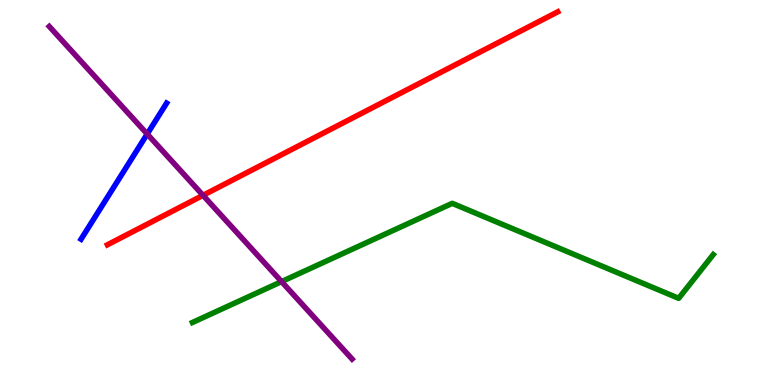[{'lines': ['blue', 'red'], 'intersections': []}, {'lines': ['green', 'red'], 'intersections': []}, {'lines': ['purple', 'red'], 'intersections': [{'x': 2.62, 'y': 4.93}]}, {'lines': ['blue', 'green'], 'intersections': []}, {'lines': ['blue', 'purple'], 'intersections': [{'x': 1.9, 'y': 6.52}]}, {'lines': ['green', 'purple'], 'intersections': [{'x': 3.63, 'y': 2.69}]}]